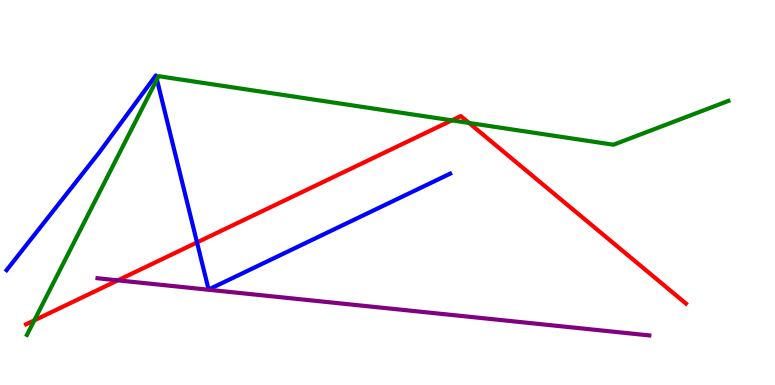[{'lines': ['blue', 'red'], 'intersections': [{'x': 2.54, 'y': 3.7}]}, {'lines': ['green', 'red'], 'intersections': [{'x': 0.443, 'y': 1.68}, {'x': 5.83, 'y': 6.87}, {'x': 6.05, 'y': 6.81}]}, {'lines': ['purple', 'red'], 'intersections': [{'x': 1.52, 'y': 2.72}]}, {'lines': ['blue', 'green'], 'intersections': [{'x': 2.02, 'y': 7.94}]}, {'lines': ['blue', 'purple'], 'intersections': []}, {'lines': ['green', 'purple'], 'intersections': []}]